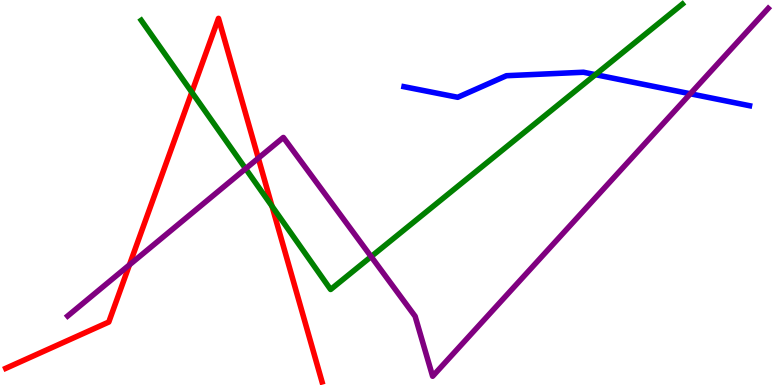[{'lines': ['blue', 'red'], 'intersections': []}, {'lines': ['green', 'red'], 'intersections': [{'x': 2.47, 'y': 7.61}, {'x': 3.51, 'y': 4.64}]}, {'lines': ['purple', 'red'], 'intersections': [{'x': 1.67, 'y': 3.12}, {'x': 3.33, 'y': 5.89}]}, {'lines': ['blue', 'green'], 'intersections': [{'x': 7.68, 'y': 8.06}]}, {'lines': ['blue', 'purple'], 'intersections': [{'x': 8.91, 'y': 7.56}]}, {'lines': ['green', 'purple'], 'intersections': [{'x': 3.17, 'y': 5.62}, {'x': 4.79, 'y': 3.33}]}]